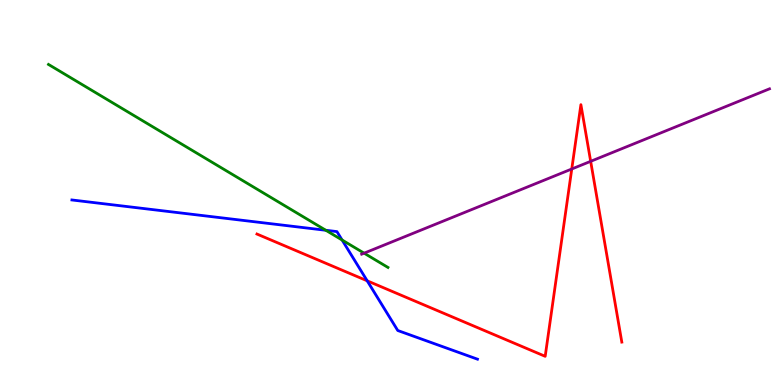[{'lines': ['blue', 'red'], 'intersections': [{'x': 4.74, 'y': 2.71}]}, {'lines': ['green', 'red'], 'intersections': []}, {'lines': ['purple', 'red'], 'intersections': [{'x': 7.38, 'y': 5.61}, {'x': 7.62, 'y': 5.81}]}, {'lines': ['blue', 'green'], 'intersections': [{'x': 4.2, 'y': 4.02}, {'x': 4.41, 'y': 3.77}]}, {'lines': ['blue', 'purple'], 'intersections': []}, {'lines': ['green', 'purple'], 'intersections': [{'x': 4.7, 'y': 3.42}]}]